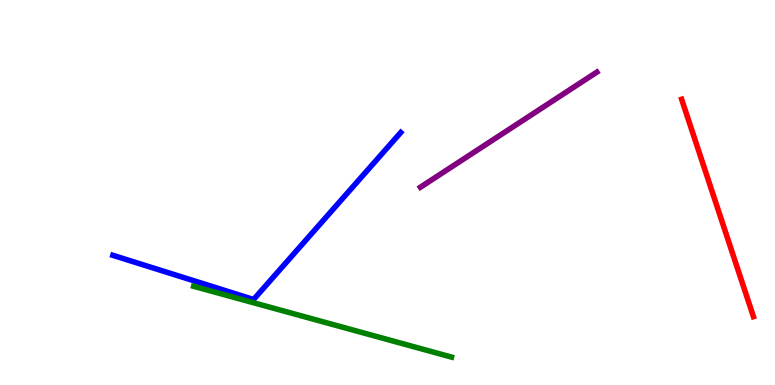[{'lines': ['blue', 'red'], 'intersections': []}, {'lines': ['green', 'red'], 'intersections': []}, {'lines': ['purple', 'red'], 'intersections': []}, {'lines': ['blue', 'green'], 'intersections': []}, {'lines': ['blue', 'purple'], 'intersections': []}, {'lines': ['green', 'purple'], 'intersections': []}]